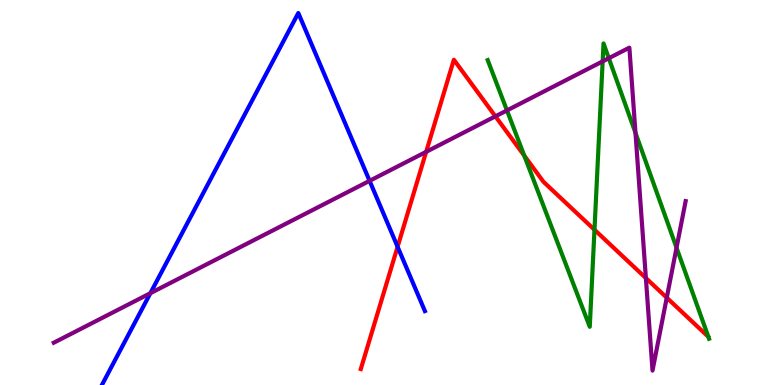[{'lines': ['blue', 'red'], 'intersections': [{'x': 5.13, 'y': 3.59}]}, {'lines': ['green', 'red'], 'intersections': [{'x': 6.76, 'y': 5.96}, {'x': 7.67, 'y': 4.03}]}, {'lines': ['purple', 'red'], 'intersections': [{'x': 5.5, 'y': 6.06}, {'x': 6.39, 'y': 6.98}, {'x': 8.33, 'y': 2.78}, {'x': 8.6, 'y': 2.27}]}, {'lines': ['blue', 'green'], 'intersections': []}, {'lines': ['blue', 'purple'], 'intersections': [{'x': 1.94, 'y': 2.38}, {'x': 4.77, 'y': 5.3}]}, {'lines': ['green', 'purple'], 'intersections': [{'x': 6.54, 'y': 7.13}, {'x': 7.78, 'y': 8.41}, {'x': 7.86, 'y': 8.49}, {'x': 8.2, 'y': 6.55}, {'x': 8.73, 'y': 3.56}]}]